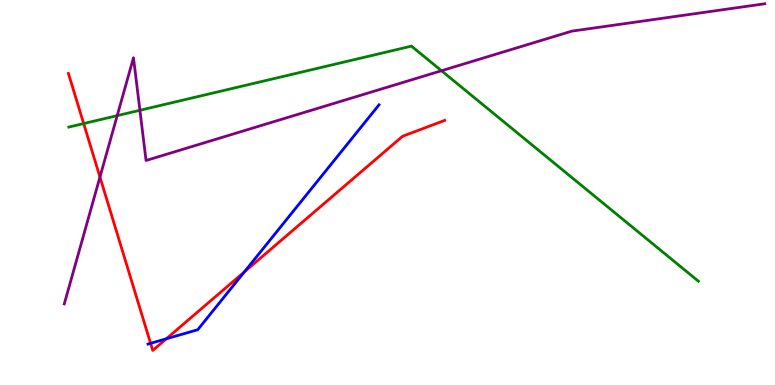[{'lines': ['blue', 'red'], 'intersections': [{'x': 1.94, 'y': 1.08}, {'x': 2.15, 'y': 1.2}, {'x': 3.15, 'y': 2.94}]}, {'lines': ['green', 'red'], 'intersections': [{'x': 1.08, 'y': 6.79}]}, {'lines': ['purple', 'red'], 'intersections': [{'x': 1.29, 'y': 5.4}]}, {'lines': ['blue', 'green'], 'intersections': []}, {'lines': ['blue', 'purple'], 'intersections': []}, {'lines': ['green', 'purple'], 'intersections': [{'x': 1.51, 'y': 7.0}, {'x': 1.81, 'y': 7.14}, {'x': 5.7, 'y': 8.16}]}]